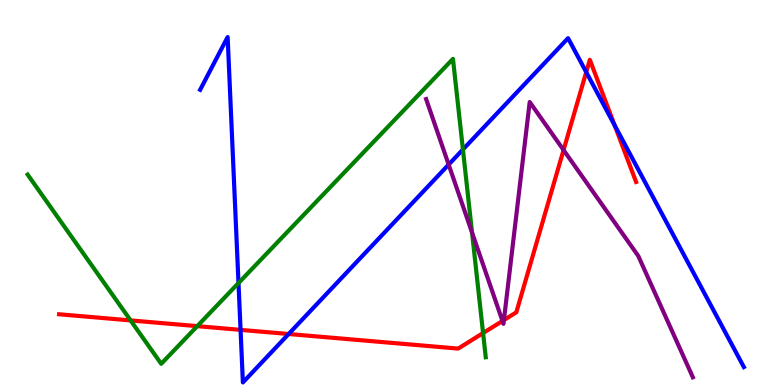[{'lines': ['blue', 'red'], 'intersections': [{'x': 3.1, 'y': 1.43}, {'x': 3.72, 'y': 1.32}, {'x': 7.56, 'y': 8.13}, {'x': 7.93, 'y': 6.75}]}, {'lines': ['green', 'red'], 'intersections': [{'x': 1.69, 'y': 1.68}, {'x': 2.55, 'y': 1.53}, {'x': 6.23, 'y': 1.35}]}, {'lines': ['purple', 'red'], 'intersections': [{'x': 6.48, 'y': 1.66}, {'x': 6.5, 'y': 1.69}, {'x': 7.27, 'y': 6.1}]}, {'lines': ['blue', 'green'], 'intersections': [{'x': 3.08, 'y': 2.65}, {'x': 5.97, 'y': 6.12}]}, {'lines': ['blue', 'purple'], 'intersections': [{'x': 5.79, 'y': 5.72}]}, {'lines': ['green', 'purple'], 'intersections': [{'x': 6.09, 'y': 3.96}]}]